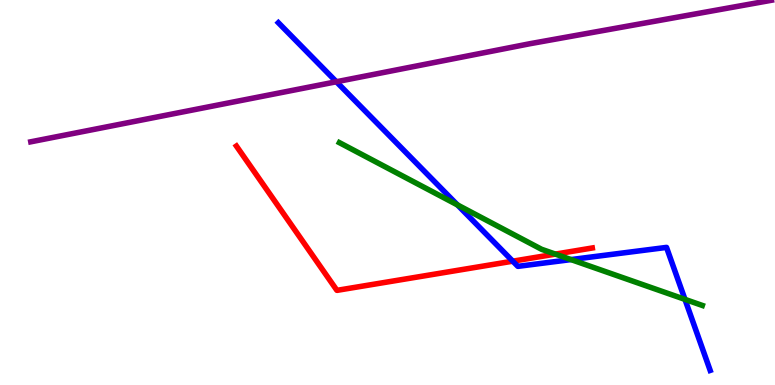[{'lines': ['blue', 'red'], 'intersections': [{'x': 6.62, 'y': 3.22}]}, {'lines': ['green', 'red'], 'intersections': [{'x': 7.17, 'y': 3.4}]}, {'lines': ['purple', 'red'], 'intersections': []}, {'lines': ['blue', 'green'], 'intersections': [{'x': 5.9, 'y': 4.68}, {'x': 7.37, 'y': 3.26}, {'x': 8.84, 'y': 2.22}]}, {'lines': ['blue', 'purple'], 'intersections': [{'x': 4.34, 'y': 7.88}]}, {'lines': ['green', 'purple'], 'intersections': []}]